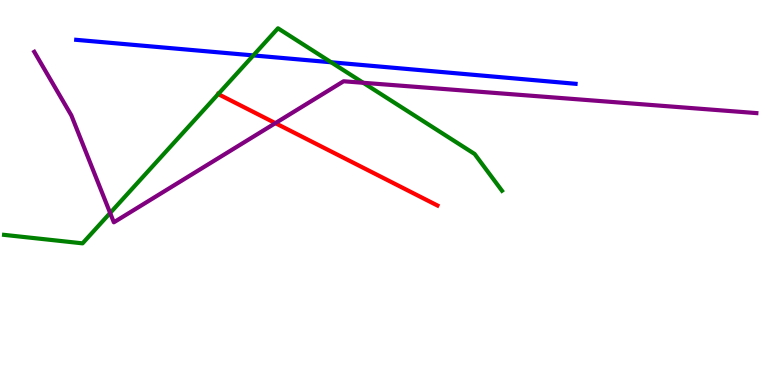[{'lines': ['blue', 'red'], 'intersections': []}, {'lines': ['green', 'red'], 'intersections': [{'x': 2.82, 'y': 7.56}]}, {'lines': ['purple', 'red'], 'intersections': [{'x': 3.55, 'y': 6.8}]}, {'lines': ['blue', 'green'], 'intersections': [{'x': 3.27, 'y': 8.56}, {'x': 4.27, 'y': 8.38}]}, {'lines': ['blue', 'purple'], 'intersections': []}, {'lines': ['green', 'purple'], 'intersections': [{'x': 1.42, 'y': 4.47}, {'x': 4.69, 'y': 7.85}]}]